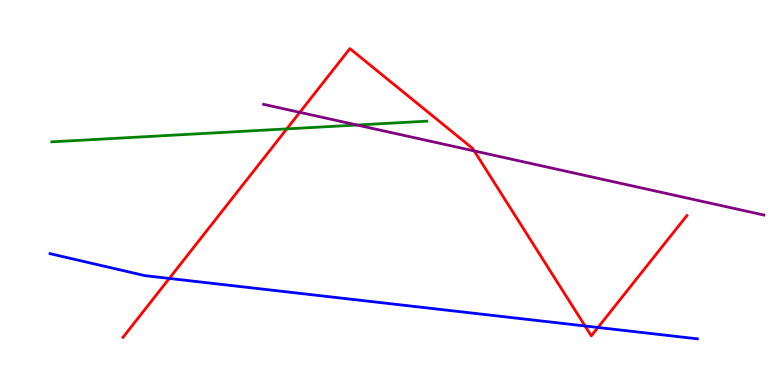[{'lines': ['blue', 'red'], 'intersections': [{'x': 2.18, 'y': 2.77}, {'x': 7.55, 'y': 1.53}, {'x': 7.72, 'y': 1.49}]}, {'lines': ['green', 'red'], 'intersections': [{'x': 3.7, 'y': 6.65}]}, {'lines': ['purple', 'red'], 'intersections': [{'x': 3.87, 'y': 7.08}, {'x': 6.12, 'y': 6.08}]}, {'lines': ['blue', 'green'], 'intersections': []}, {'lines': ['blue', 'purple'], 'intersections': []}, {'lines': ['green', 'purple'], 'intersections': [{'x': 4.61, 'y': 6.75}]}]